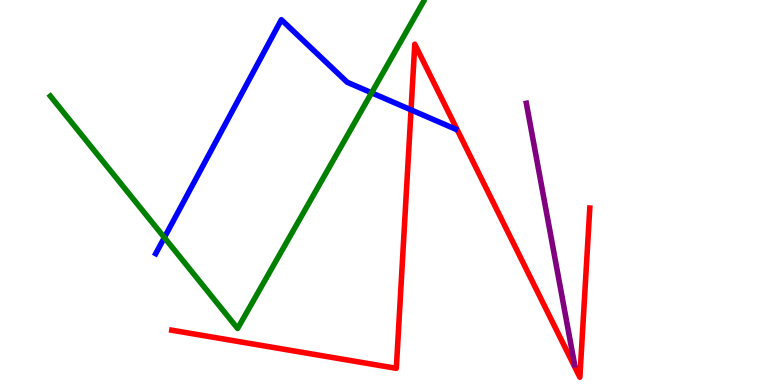[{'lines': ['blue', 'red'], 'intersections': [{'x': 5.3, 'y': 7.15}]}, {'lines': ['green', 'red'], 'intersections': []}, {'lines': ['purple', 'red'], 'intersections': []}, {'lines': ['blue', 'green'], 'intersections': [{'x': 2.12, 'y': 3.83}, {'x': 4.79, 'y': 7.59}]}, {'lines': ['blue', 'purple'], 'intersections': []}, {'lines': ['green', 'purple'], 'intersections': []}]